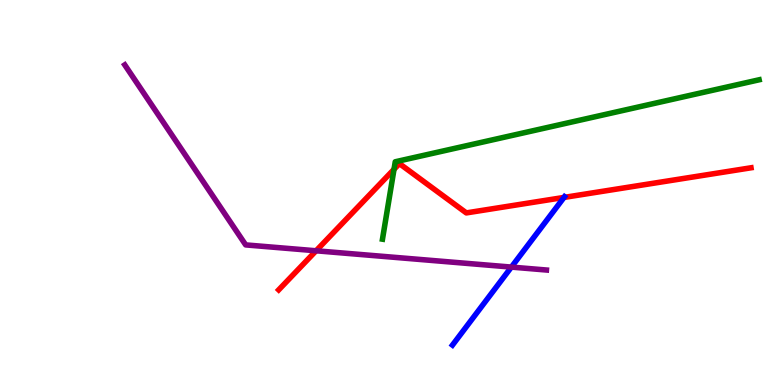[{'lines': ['blue', 'red'], 'intersections': [{'x': 7.28, 'y': 4.87}]}, {'lines': ['green', 'red'], 'intersections': [{'x': 5.08, 'y': 5.6}]}, {'lines': ['purple', 'red'], 'intersections': [{'x': 4.08, 'y': 3.49}]}, {'lines': ['blue', 'green'], 'intersections': []}, {'lines': ['blue', 'purple'], 'intersections': [{'x': 6.6, 'y': 3.06}]}, {'lines': ['green', 'purple'], 'intersections': []}]